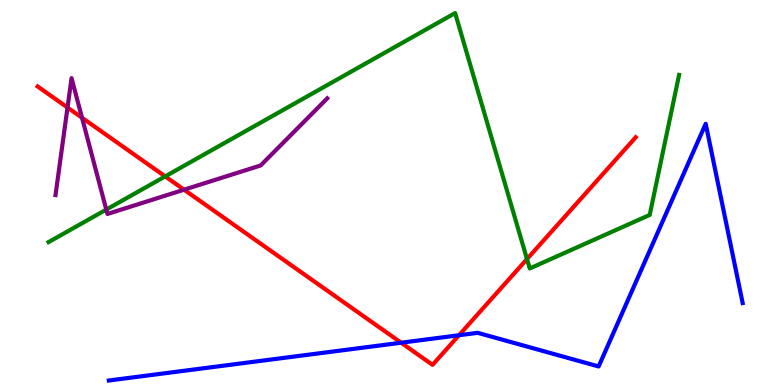[{'lines': ['blue', 'red'], 'intersections': [{'x': 5.18, 'y': 1.1}, {'x': 5.92, 'y': 1.29}]}, {'lines': ['green', 'red'], 'intersections': [{'x': 2.13, 'y': 5.42}, {'x': 6.8, 'y': 3.27}]}, {'lines': ['purple', 'red'], 'intersections': [{'x': 0.871, 'y': 7.21}, {'x': 1.06, 'y': 6.94}, {'x': 2.38, 'y': 5.07}]}, {'lines': ['blue', 'green'], 'intersections': []}, {'lines': ['blue', 'purple'], 'intersections': []}, {'lines': ['green', 'purple'], 'intersections': [{'x': 1.37, 'y': 4.56}]}]